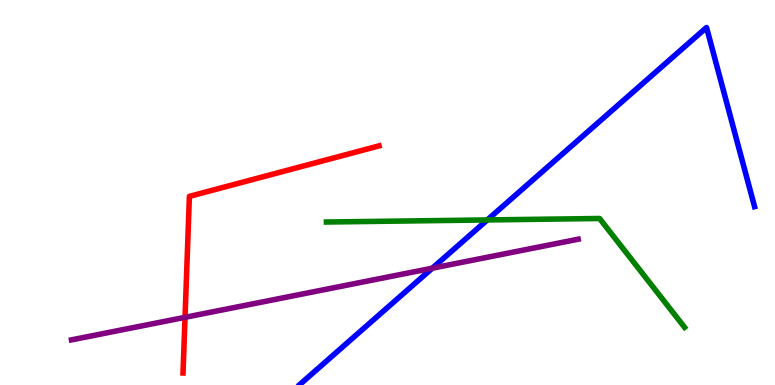[{'lines': ['blue', 'red'], 'intersections': []}, {'lines': ['green', 'red'], 'intersections': []}, {'lines': ['purple', 'red'], 'intersections': [{'x': 2.39, 'y': 1.76}]}, {'lines': ['blue', 'green'], 'intersections': [{'x': 6.29, 'y': 4.29}]}, {'lines': ['blue', 'purple'], 'intersections': [{'x': 5.58, 'y': 3.03}]}, {'lines': ['green', 'purple'], 'intersections': []}]